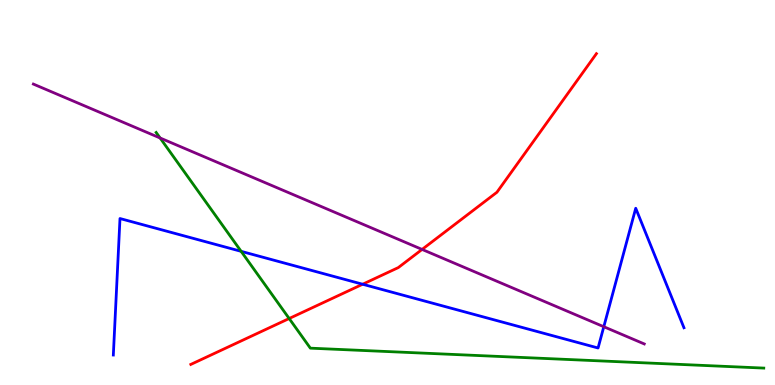[{'lines': ['blue', 'red'], 'intersections': [{'x': 4.68, 'y': 2.62}]}, {'lines': ['green', 'red'], 'intersections': [{'x': 3.73, 'y': 1.73}]}, {'lines': ['purple', 'red'], 'intersections': [{'x': 5.45, 'y': 3.52}]}, {'lines': ['blue', 'green'], 'intersections': [{'x': 3.11, 'y': 3.47}]}, {'lines': ['blue', 'purple'], 'intersections': [{'x': 7.79, 'y': 1.51}]}, {'lines': ['green', 'purple'], 'intersections': [{'x': 2.07, 'y': 6.42}]}]